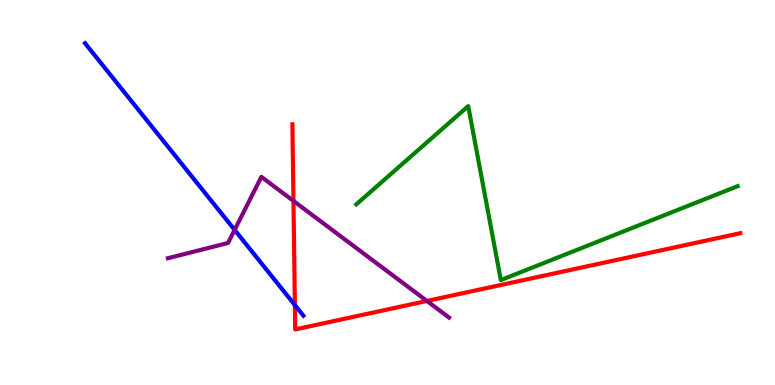[{'lines': ['blue', 'red'], 'intersections': [{'x': 3.8, 'y': 2.08}]}, {'lines': ['green', 'red'], 'intersections': []}, {'lines': ['purple', 'red'], 'intersections': [{'x': 3.79, 'y': 4.78}, {'x': 5.51, 'y': 2.18}]}, {'lines': ['blue', 'green'], 'intersections': []}, {'lines': ['blue', 'purple'], 'intersections': [{'x': 3.03, 'y': 4.03}]}, {'lines': ['green', 'purple'], 'intersections': []}]